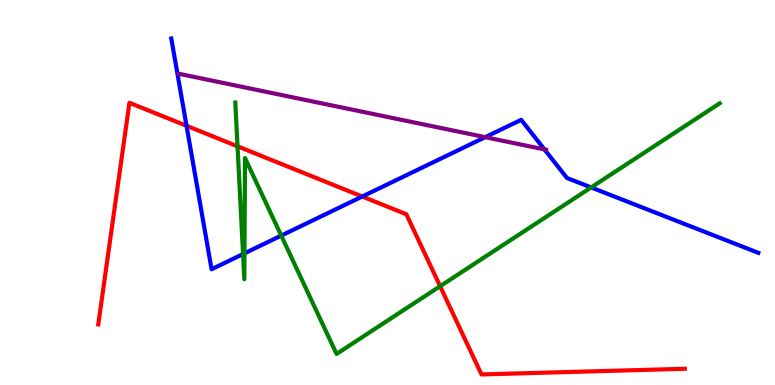[{'lines': ['blue', 'red'], 'intersections': [{'x': 2.41, 'y': 6.73}, {'x': 4.67, 'y': 4.9}]}, {'lines': ['green', 'red'], 'intersections': [{'x': 3.06, 'y': 6.2}, {'x': 5.68, 'y': 2.57}]}, {'lines': ['purple', 'red'], 'intersections': []}, {'lines': ['blue', 'green'], 'intersections': [{'x': 3.14, 'y': 3.4}, {'x': 3.15, 'y': 3.42}, {'x': 3.63, 'y': 3.88}, {'x': 7.63, 'y': 5.13}]}, {'lines': ['blue', 'purple'], 'intersections': [{'x': 6.26, 'y': 6.44}, {'x': 7.03, 'y': 6.12}]}, {'lines': ['green', 'purple'], 'intersections': []}]